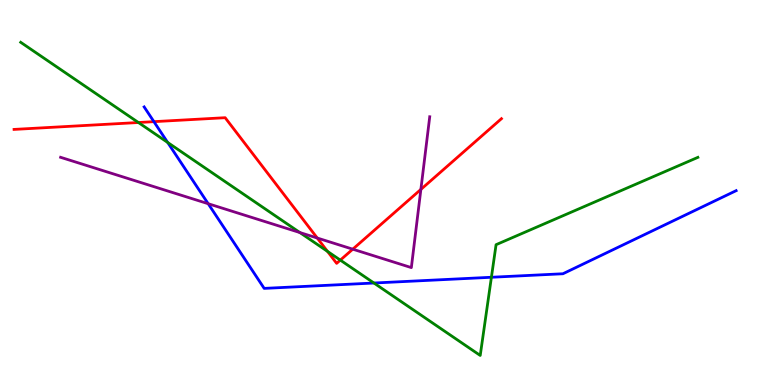[{'lines': ['blue', 'red'], 'intersections': [{'x': 1.99, 'y': 6.84}]}, {'lines': ['green', 'red'], 'intersections': [{'x': 1.79, 'y': 6.82}, {'x': 4.23, 'y': 3.47}, {'x': 4.39, 'y': 3.24}]}, {'lines': ['purple', 'red'], 'intersections': [{'x': 4.09, 'y': 3.82}, {'x': 4.55, 'y': 3.53}, {'x': 5.43, 'y': 5.08}]}, {'lines': ['blue', 'green'], 'intersections': [{'x': 2.16, 'y': 6.3}, {'x': 4.82, 'y': 2.65}, {'x': 6.34, 'y': 2.8}]}, {'lines': ['blue', 'purple'], 'intersections': [{'x': 2.69, 'y': 4.71}]}, {'lines': ['green', 'purple'], 'intersections': [{'x': 3.87, 'y': 3.96}]}]